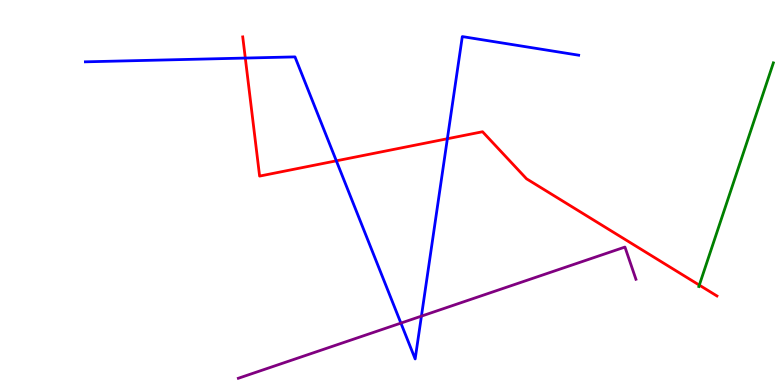[{'lines': ['blue', 'red'], 'intersections': [{'x': 3.17, 'y': 8.49}, {'x': 4.34, 'y': 5.82}, {'x': 5.77, 'y': 6.4}]}, {'lines': ['green', 'red'], 'intersections': [{'x': 9.02, 'y': 2.59}]}, {'lines': ['purple', 'red'], 'intersections': []}, {'lines': ['blue', 'green'], 'intersections': []}, {'lines': ['blue', 'purple'], 'intersections': [{'x': 5.17, 'y': 1.61}, {'x': 5.44, 'y': 1.79}]}, {'lines': ['green', 'purple'], 'intersections': []}]